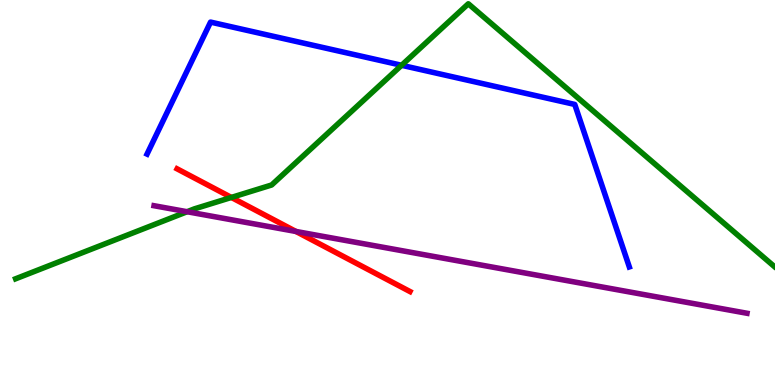[{'lines': ['blue', 'red'], 'intersections': []}, {'lines': ['green', 'red'], 'intersections': [{'x': 2.99, 'y': 4.87}]}, {'lines': ['purple', 'red'], 'intersections': [{'x': 3.82, 'y': 3.99}]}, {'lines': ['blue', 'green'], 'intersections': [{'x': 5.18, 'y': 8.3}]}, {'lines': ['blue', 'purple'], 'intersections': []}, {'lines': ['green', 'purple'], 'intersections': [{'x': 2.41, 'y': 4.5}]}]